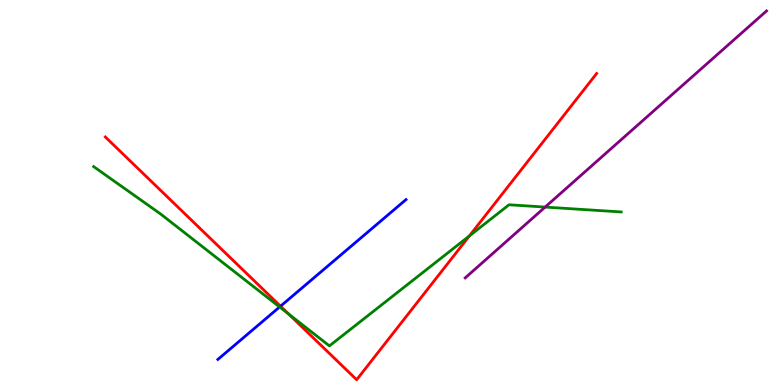[{'lines': ['blue', 'red'], 'intersections': [{'x': 3.62, 'y': 2.05}]}, {'lines': ['green', 'red'], 'intersections': [{'x': 3.72, 'y': 1.84}, {'x': 6.06, 'y': 3.87}]}, {'lines': ['purple', 'red'], 'intersections': []}, {'lines': ['blue', 'green'], 'intersections': [{'x': 3.61, 'y': 2.03}]}, {'lines': ['blue', 'purple'], 'intersections': []}, {'lines': ['green', 'purple'], 'intersections': [{'x': 7.03, 'y': 4.62}]}]